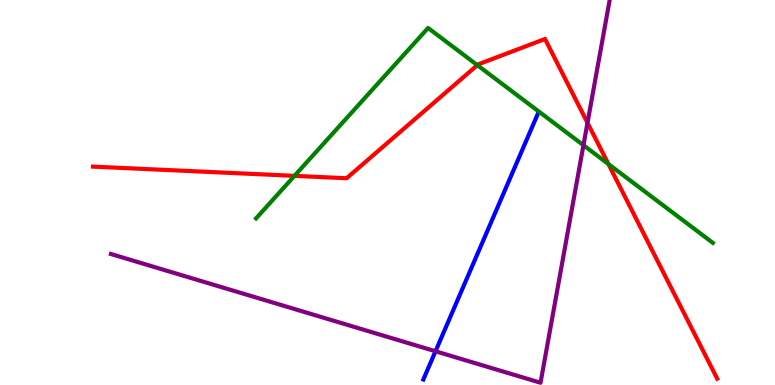[{'lines': ['blue', 'red'], 'intersections': []}, {'lines': ['green', 'red'], 'intersections': [{'x': 3.8, 'y': 5.43}, {'x': 6.16, 'y': 8.31}, {'x': 7.85, 'y': 5.74}]}, {'lines': ['purple', 'red'], 'intersections': [{'x': 7.58, 'y': 6.81}]}, {'lines': ['blue', 'green'], 'intersections': []}, {'lines': ['blue', 'purple'], 'intersections': [{'x': 5.62, 'y': 0.876}]}, {'lines': ['green', 'purple'], 'intersections': [{'x': 7.53, 'y': 6.23}]}]